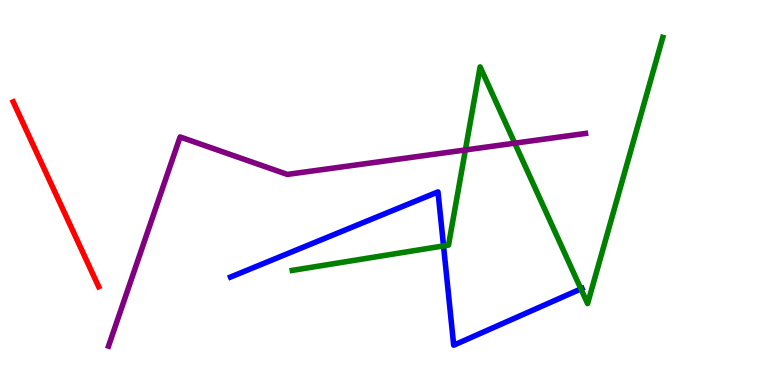[{'lines': ['blue', 'red'], 'intersections': []}, {'lines': ['green', 'red'], 'intersections': []}, {'lines': ['purple', 'red'], 'intersections': []}, {'lines': ['blue', 'green'], 'intersections': [{'x': 5.72, 'y': 3.61}, {'x': 7.5, 'y': 2.5}]}, {'lines': ['blue', 'purple'], 'intersections': []}, {'lines': ['green', 'purple'], 'intersections': [{'x': 6.01, 'y': 6.11}, {'x': 6.64, 'y': 6.28}]}]